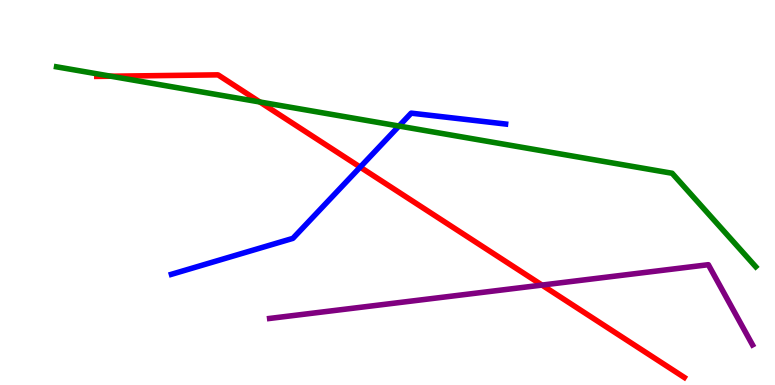[{'lines': ['blue', 'red'], 'intersections': [{'x': 4.65, 'y': 5.66}]}, {'lines': ['green', 'red'], 'intersections': [{'x': 1.43, 'y': 8.02}, {'x': 3.35, 'y': 7.35}]}, {'lines': ['purple', 'red'], 'intersections': [{'x': 6.99, 'y': 2.6}]}, {'lines': ['blue', 'green'], 'intersections': [{'x': 5.15, 'y': 6.73}]}, {'lines': ['blue', 'purple'], 'intersections': []}, {'lines': ['green', 'purple'], 'intersections': []}]